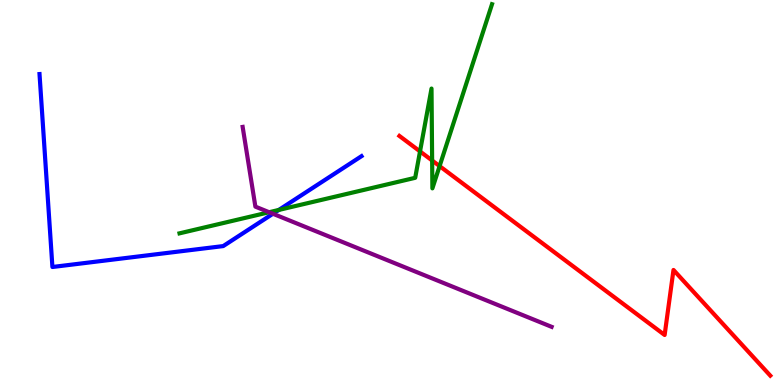[{'lines': ['blue', 'red'], 'intersections': []}, {'lines': ['green', 'red'], 'intersections': [{'x': 5.42, 'y': 6.07}, {'x': 5.58, 'y': 5.83}, {'x': 5.67, 'y': 5.69}]}, {'lines': ['purple', 'red'], 'intersections': []}, {'lines': ['blue', 'green'], 'intersections': [{'x': 3.6, 'y': 4.55}]}, {'lines': ['blue', 'purple'], 'intersections': [{'x': 3.52, 'y': 4.45}]}, {'lines': ['green', 'purple'], 'intersections': [{'x': 3.47, 'y': 4.49}]}]